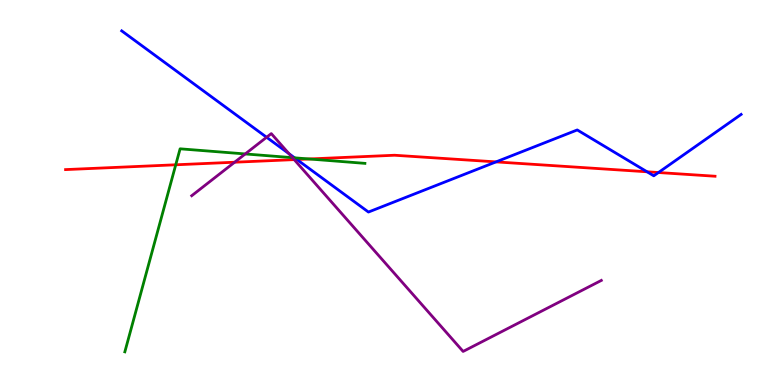[{'lines': ['blue', 'red'], 'intersections': [{'x': 3.83, 'y': 5.86}, {'x': 6.4, 'y': 5.8}, {'x': 8.35, 'y': 5.54}, {'x': 8.5, 'y': 5.52}]}, {'lines': ['green', 'red'], 'intersections': [{'x': 2.27, 'y': 5.72}, {'x': 3.99, 'y': 5.87}]}, {'lines': ['purple', 'red'], 'intersections': [{'x': 3.03, 'y': 5.79}, {'x': 3.8, 'y': 5.85}]}, {'lines': ['blue', 'green'], 'intersections': [{'x': 3.8, 'y': 5.9}]}, {'lines': ['blue', 'purple'], 'intersections': [{'x': 3.44, 'y': 6.43}, {'x': 3.73, 'y': 6.01}]}, {'lines': ['green', 'purple'], 'intersections': [{'x': 3.16, 'y': 6.0}, {'x': 3.77, 'y': 5.9}]}]